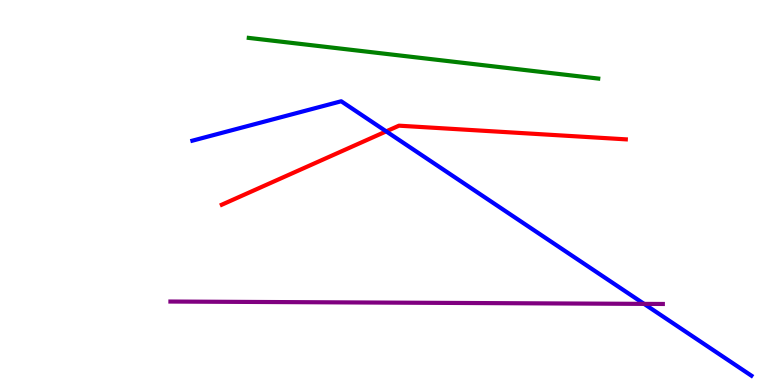[{'lines': ['blue', 'red'], 'intersections': [{'x': 4.98, 'y': 6.59}]}, {'lines': ['green', 'red'], 'intersections': []}, {'lines': ['purple', 'red'], 'intersections': []}, {'lines': ['blue', 'green'], 'intersections': []}, {'lines': ['blue', 'purple'], 'intersections': [{'x': 8.31, 'y': 2.11}]}, {'lines': ['green', 'purple'], 'intersections': []}]